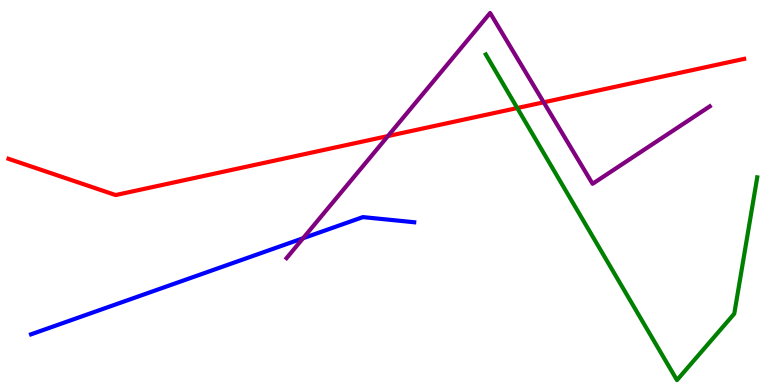[{'lines': ['blue', 'red'], 'intersections': []}, {'lines': ['green', 'red'], 'intersections': [{'x': 6.67, 'y': 7.19}]}, {'lines': ['purple', 'red'], 'intersections': [{'x': 5.01, 'y': 6.47}, {'x': 7.02, 'y': 7.34}]}, {'lines': ['blue', 'green'], 'intersections': []}, {'lines': ['blue', 'purple'], 'intersections': [{'x': 3.91, 'y': 3.81}]}, {'lines': ['green', 'purple'], 'intersections': []}]